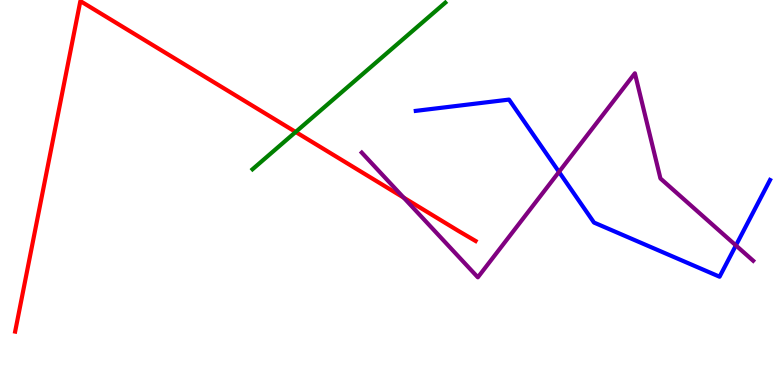[{'lines': ['blue', 'red'], 'intersections': []}, {'lines': ['green', 'red'], 'intersections': [{'x': 3.82, 'y': 6.57}]}, {'lines': ['purple', 'red'], 'intersections': [{'x': 5.21, 'y': 4.87}]}, {'lines': ['blue', 'green'], 'intersections': []}, {'lines': ['blue', 'purple'], 'intersections': [{'x': 7.21, 'y': 5.54}, {'x': 9.5, 'y': 3.63}]}, {'lines': ['green', 'purple'], 'intersections': []}]